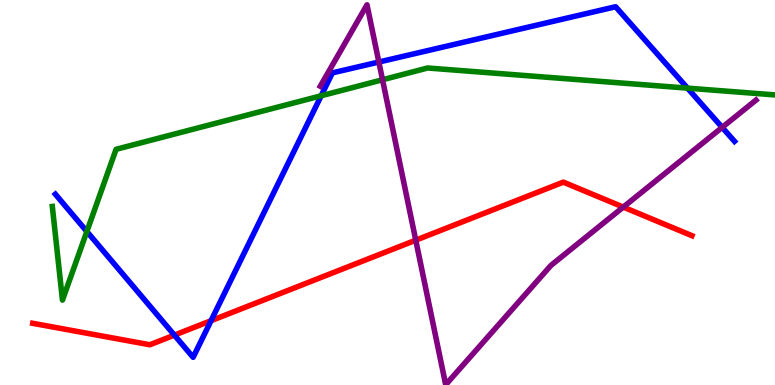[{'lines': ['blue', 'red'], 'intersections': [{'x': 2.25, 'y': 1.3}, {'x': 2.72, 'y': 1.67}]}, {'lines': ['green', 'red'], 'intersections': []}, {'lines': ['purple', 'red'], 'intersections': [{'x': 5.36, 'y': 3.76}, {'x': 8.04, 'y': 4.62}]}, {'lines': ['blue', 'green'], 'intersections': [{'x': 1.12, 'y': 3.99}, {'x': 4.14, 'y': 7.51}, {'x': 8.87, 'y': 7.71}]}, {'lines': ['blue', 'purple'], 'intersections': [{'x': 4.89, 'y': 8.39}, {'x': 9.32, 'y': 6.69}]}, {'lines': ['green', 'purple'], 'intersections': [{'x': 4.94, 'y': 7.93}]}]